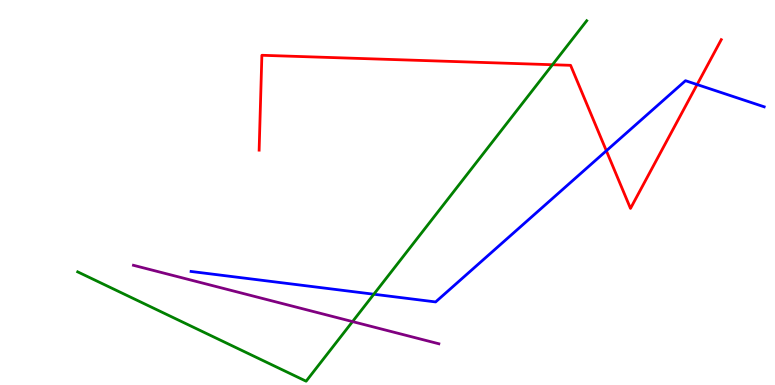[{'lines': ['blue', 'red'], 'intersections': [{'x': 7.82, 'y': 6.08}, {'x': 9.0, 'y': 7.8}]}, {'lines': ['green', 'red'], 'intersections': [{'x': 7.13, 'y': 8.32}]}, {'lines': ['purple', 'red'], 'intersections': []}, {'lines': ['blue', 'green'], 'intersections': [{'x': 4.82, 'y': 2.36}]}, {'lines': ['blue', 'purple'], 'intersections': []}, {'lines': ['green', 'purple'], 'intersections': [{'x': 4.55, 'y': 1.65}]}]